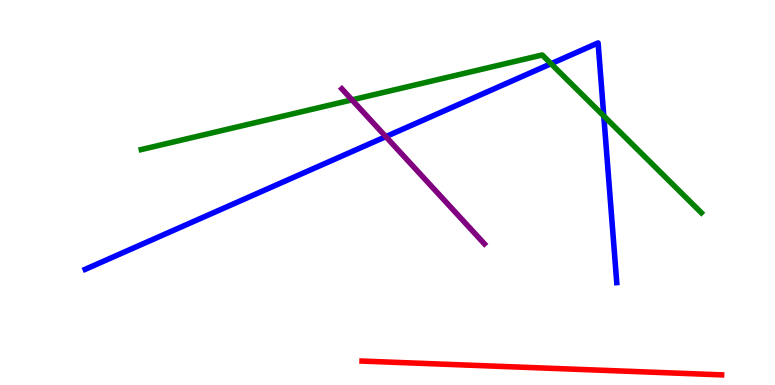[{'lines': ['blue', 'red'], 'intersections': []}, {'lines': ['green', 'red'], 'intersections': []}, {'lines': ['purple', 'red'], 'intersections': []}, {'lines': ['blue', 'green'], 'intersections': [{'x': 7.11, 'y': 8.35}, {'x': 7.79, 'y': 6.99}]}, {'lines': ['blue', 'purple'], 'intersections': [{'x': 4.98, 'y': 6.45}]}, {'lines': ['green', 'purple'], 'intersections': [{'x': 4.54, 'y': 7.41}]}]